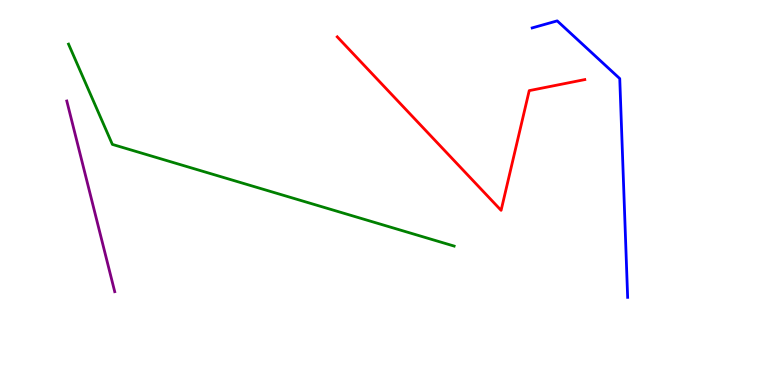[{'lines': ['blue', 'red'], 'intersections': []}, {'lines': ['green', 'red'], 'intersections': []}, {'lines': ['purple', 'red'], 'intersections': []}, {'lines': ['blue', 'green'], 'intersections': []}, {'lines': ['blue', 'purple'], 'intersections': []}, {'lines': ['green', 'purple'], 'intersections': []}]